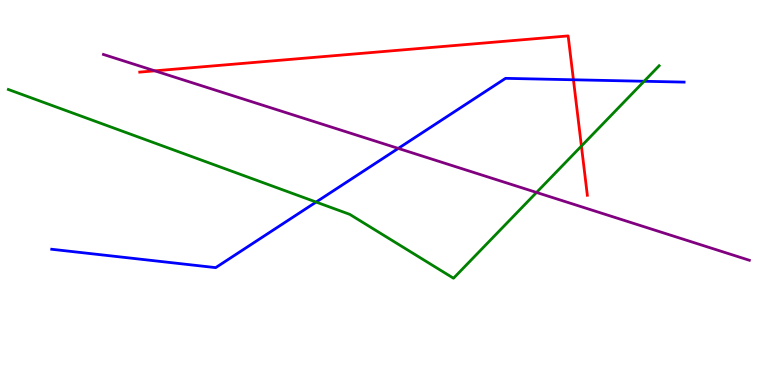[{'lines': ['blue', 'red'], 'intersections': [{'x': 7.4, 'y': 7.93}]}, {'lines': ['green', 'red'], 'intersections': [{'x': 7.5, 'y': 6.21}]}, {'lines': ['purple', 'red'], 'intersections': [{'x': 2.0, 'y': 8.16}]}, {'lines': ['blue', 'green'], 'intersections': [{'x': 4.08, 'y': 4.75}, {'x': 8.31, 'y': 7.89}]}, {'lines': ['blue', 'purple'], 'intersections': [{'x': 5.14, 'y': 6.15}]}, {'lines': ['green', 'purple'], 'intersections': [{'x': 6.92, 'y': 5.0}]}]